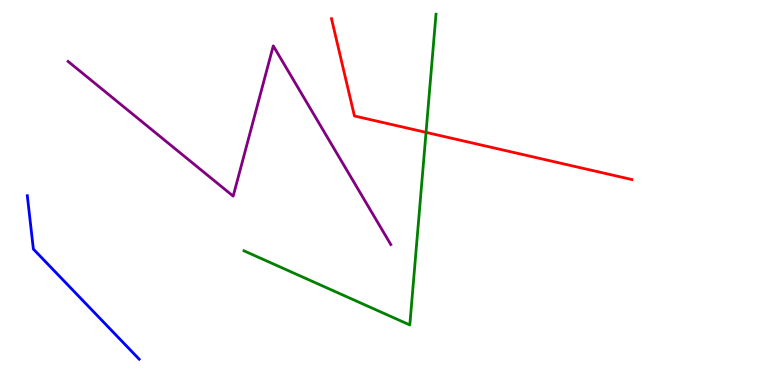[{'lines': ['blue', 'red'], 'intersections': []}, {'lines': ['green', 'red'], 'intersections': [{'x': 5.5, 'y': 6.56}]}, {'lines': ['purple', 'red'], 'intersections': []}, {'lines': ['blue', 'green'], 'intersections': []}, {'lines': ['blue', 'purple'], 'intersections': []}, {'lines': ['green', 'purple'], 'intersections': []}]